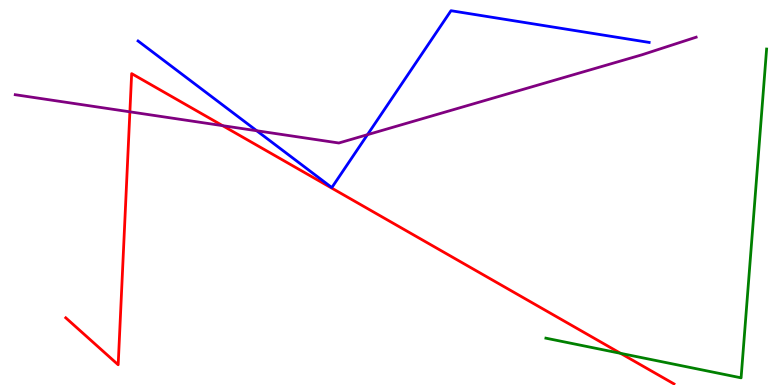[{'lines': ['blue', 'red'], 'intersections': []}, {'lines': ['green', 'red'], 'intersections': [{'x': 8.01, 'y': 0.822}]}, {'lines': ['purple', 'red'], 'intersections': [{'x': 1.68, 'y': 7.1}, {'x': 2.87, 'y': 6.74}]}, {'lines': ['blue', 'green'], 'intersections': []}, {'lines': ['blue', 'purple'], 'intersections': [{'x': 3.31, 'y': 6.6}, {'x': 4.74, 'y': 6.5}]}, {'lines': ['green', 'purple'], 'intersections': []}]